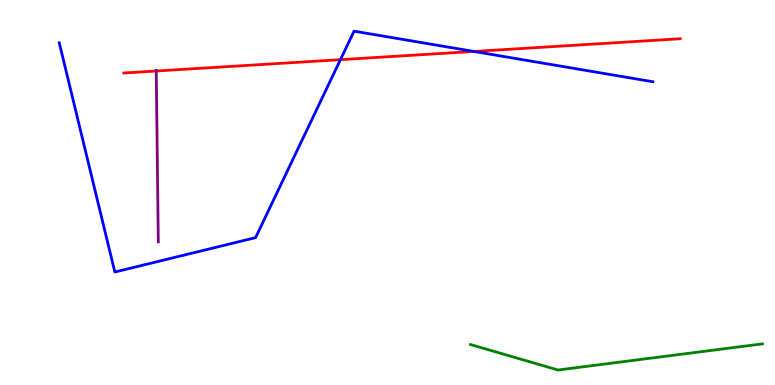[{'lines': ['blue', 'red'], 'intersections': [{'x': 4.39, 'y': 8.45}, {'x': 6.11, 'y': 8.66}]}, {'lines': ['green', 'red'], 'intersections': []}, {'lines': ['purple', 'red'], 'intersections': [{'x': 2.02, 'y': 8.16}]}, {'lines': ['blue', 'green'], 'intersections': []}, {'lines': ['blue', 'purple'], 'intersections': []}, {'lines': ['green', 'purple'], 'intersections': []}]